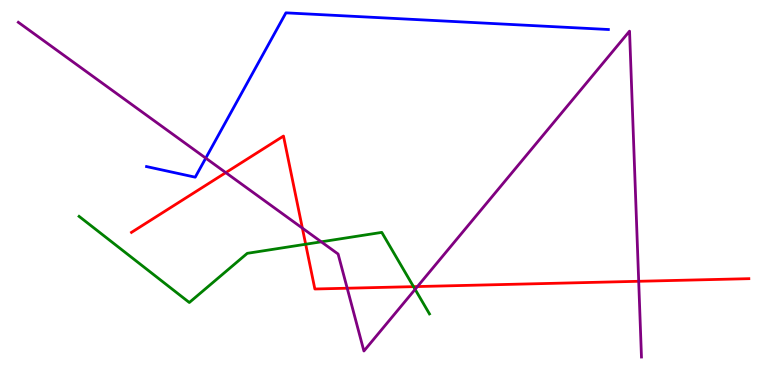[{'lines': ['blue', 'red'], 'intersections': []}, {'lines': ['green', 'red'], 'intersections': [{'x': 3.94, 'y': 3.66}, {'x': 5.34, 'y': 2.55}]}, {'lines': ['purple', 'red'], 'intersections': [{'x': 2.91, 'y': 5.52}, {'x': 3.9, 'y': 4.07}, {'x': 4.48, 'y': 2.51}, {'x': 5.39, 'y': 2.56}, {'x': 8.24, 'y': 2.69}]}, {'lines': ['blue', 'green'], 'intersections': []}, {'lines': ['blue', 'purple'], 'intersections': [{'x': 2.65, 'y': 5.89}]}, {'lines': ['green', 'purple'], 'intersections': [{'x': 4.15, 'y': 3.72}, {'x': 5.36, 'y': 2.48}]}]